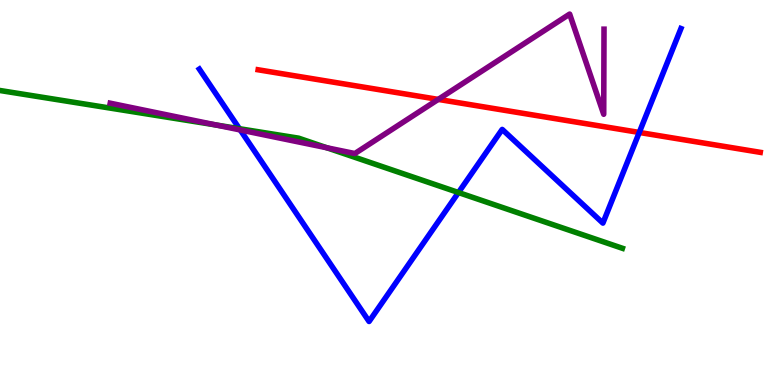[{'lines': ['blue', 'red'], 'intersections': [{'x': 8.25, 'y': 6.56}]}, {'lines': ['green', 'red'], 'intersections': []}, {'lines': ['purple', 'red'], 'intersections': [{'x': 5.65, 'y': 7.42}]}, {'lines': ['blue', 'green'], 'intersections': [{'x': 3.09, 'y': 6.66}, {'x': 5.92, 'y': 5.0}]}, {'lines': ['blue', 'purple'], 'intersections': [{'x': 3.1, 'y': 6.62}]}, {'lines': ['green', 'purple'], 'intersections': [{'x': 2.79, 'y': 6.75}, {'x': 4.22, 'y': 6.16}]}]